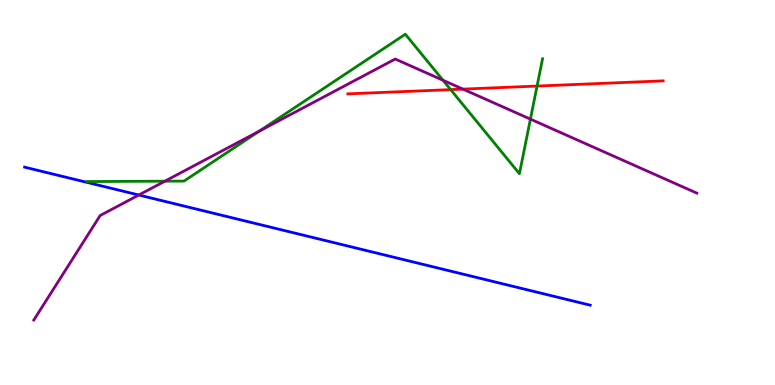[{'lines': ['blue', 'red'], 'intersections': []}, {'lines': ['green', 'red'], 'intersections': [{'x': 5.81, 'y': 7.67}, {'x': 6.93, 'y': 7.76}]}, {'lines': ['purple', 'red'], 'intersections': [{'x': 5.97, 'y': 7.69}]}, {'lines': ['blue', 'green'], 'intersections': []}, {'lines': ['blue', 'purple'], 'intersections': [{'x': 1.79, 'y': 4.93}]}, {'lines': ['green', 'purple'], 'intersections': [{'x': 2.13, 'y': 5.29}, {'x': 3.35, 'y': 6.6}, {'x': 5.72, 'y': 7.92}, {'x': 6.84, 'y': 6.91}]}]